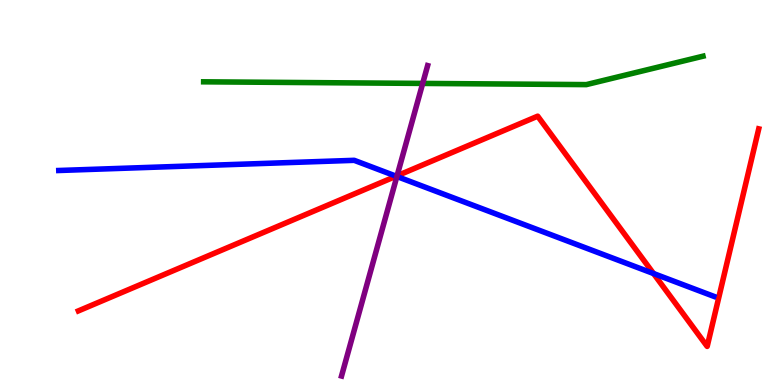[{'lines': ['blue', 'red'], 'intersections': [{'x': 5.11, 'y': 5.42}, {'x': 8.43, 'y': 2.9}]}, {'lines': ['green', 'red'], 'intersections': []}, {'lines': ['purple', 'red'], 'intersections': [{'x': 5.12, 'y': 5.43}]}, {'lines': ['blue', 'green'], 'intersections': []}, {'lines': ['blue', 'purple'], 'intersections': [{'x': 5.12, 'y': 5.42}]}, {'lines': ['green', 'purple'], 'intersections': [{'x': 5.45, 'y': 7.83}]}]